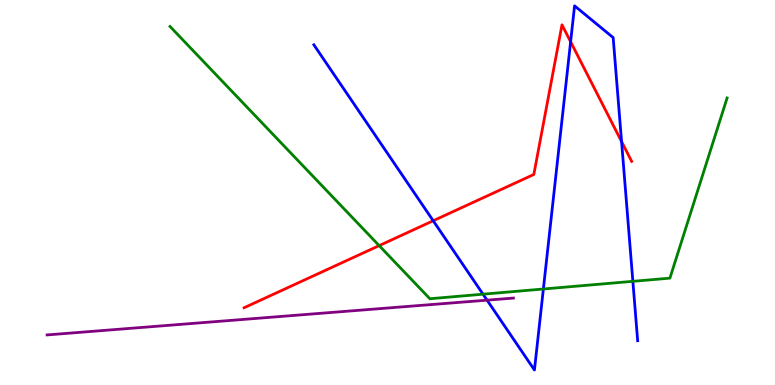[{'lines': ['blue', 'red'], 'intersections': [{'x': 5.59, 'y': 4.27}, {'x': 7.36, 'y': 8.92}, {'x': 8.02, 'y': 6.32}]}, {'lines': ['green', 'red'], 'intersections': [{'x': 4.89, 'y': 3.62}]}, {'lines': ['purple', 'red'], 'intersections': []}, {'lines': ['blue', 'green'], 'intersections': [{'x': 6.23, 'y': 2.36}, {'x': 7.01, 'y': 2.49}, {'x': 8.17, 'y': 2.69}]}, {'lines': ['blue', 'purple'], 'intersections': [{'x': 6.28, 'y': 2.2}]}, {'lines': ['green', 'purple'], 'intersections': []}]